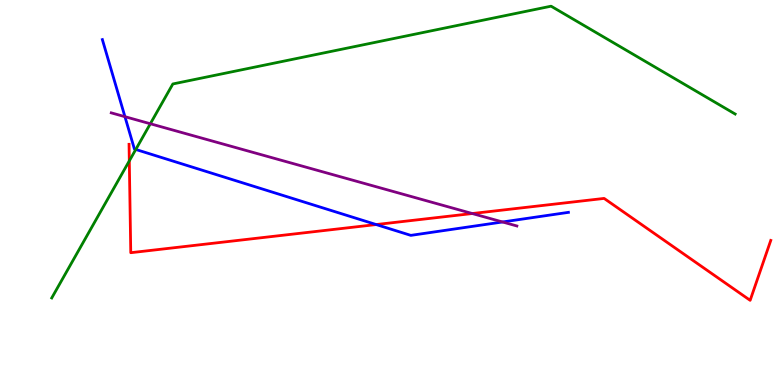[{'lines': ['blue', 'red'], 'intersections': [{'x': 4.85, 'y': 4.17}]}, {'lines': ['green', 'red'], 'intersections': [{'x': 1.67, 'y': 5.82}]}, {'lines': ['purple', 'red'], 'intersections': [{'x': 6.09, 'y': 4.45}]}, {'lines': ['blue', 'green'], 'intersections': [{'x': 1.75, 'y': 6.12}]}, {'lines': ['blue', 'purple'], 'intersections': [{'x': 1.61, 'y': 6.97}, {'x': 6.48, 'y': 4.23}]}, {'lines': ['green', 'purple'], 'intersections': [{'x': 1.94, 'y': 6.79}]}]